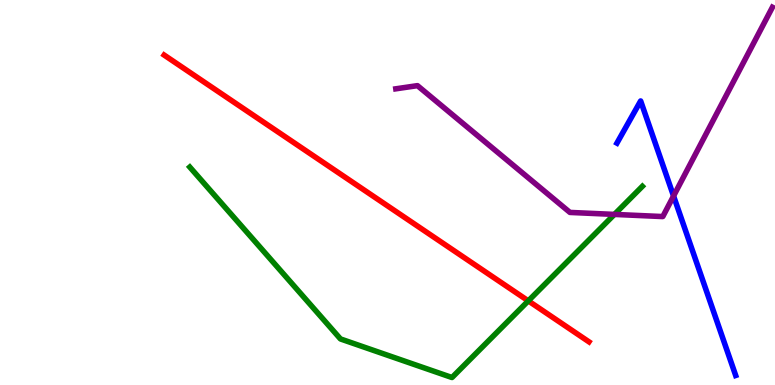[{'lines': ['blue', 'red'], 'intersections': []}, {'lines': ['green', 'red'], 'intersections': [{'x': 6.82, 'y': 2.18}]}, {'lines': ['purple', 'red'], 'intersections': []}, {'lines': ['blue', 'green'], 'intersections': []}, {'lines': ['blue', 'purple'], 'intersections': [{'x': 8.69, 'y': 4.91}]}, {'lines': ['green', 'purple'], 'intersections': [{'x': 7.93, 'y': 4.43}]}]